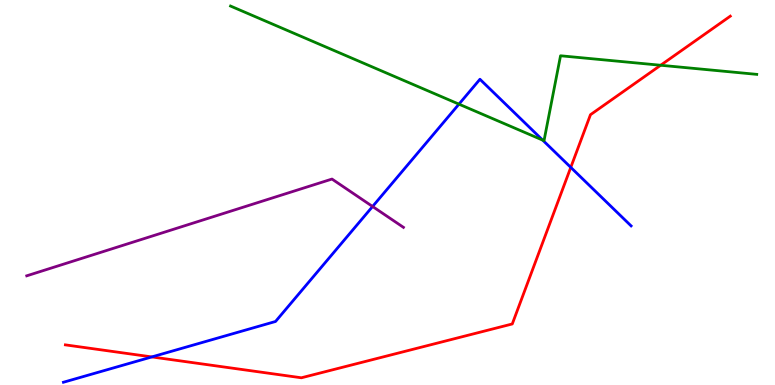[{'lines': ['blue', 'red'], 'intersections': [{'x': 1.96, 'y': 0.729}, {'x': 7.36, 'y': 5.65}]}, {'lines': ['green', 'red'], 'intersections': [{'x': 8.52, 'y': 8.31}]}, {'lines': ['purple', 'red'], 'intersections': []}, {'lines': ['blue', 'green'], 'intersections': [{'x': 5.92, 'y': 7.29}, {'x': 7.0, 'y': 6.36}]}, {'lines': ['blue', 'purple'], 'intersections': [{'x': 4.81, 'y': 4.64}]}, {'lines': ['green', 'purple'], 'intersections': []}]